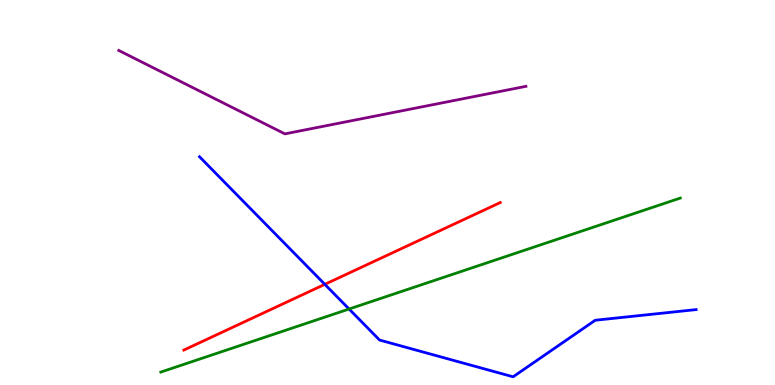[{'lines': ['blue', 'red'], 'intersections': [{'x': 4.19, 'y': 2.61}]}, {'lines': ['green', 'red'], 'intersections': []}, {'lines': ['purple', 'red'], 'intersections': []}, {'lines': ['blue', 'green'], 'intersections': [{'x': 4.5, 'y': 1.97}]}, {'lines': ['blue', 'purple'], 'intersections': []}, {'lines': ['green', 'purple'], 'intersections': []}]